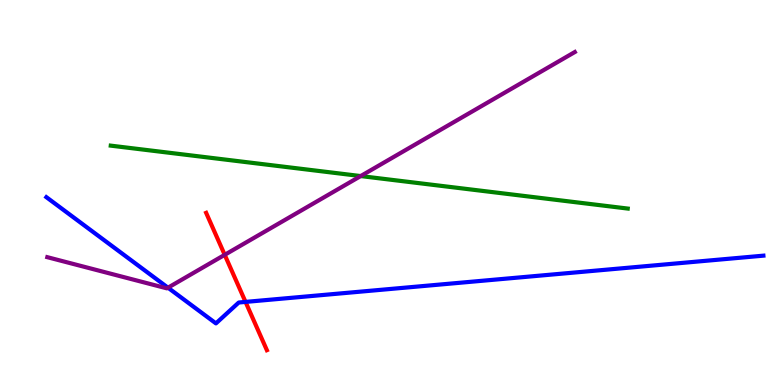[{'lines': ['blue', 'red'], 'intersections': [{'x': 3.17, 'y': 2.16}]}, {'lines': ['green', 'red'], 'intersections': []}, {'lines': ['purple', 'red'], 'intersections': [{'x': 2.9, 'y': 3.38}]}, {'lines': ['blue', 'green'], 'intersections': []}, {'lines': ['blue', 'purple'], 'intersections': [{'x': 2.17, 'y': 2.53}]}, {'lines': ['green', 'purple'], 'intersections': [{'x': 4.65, 'y': 5.43}]}]